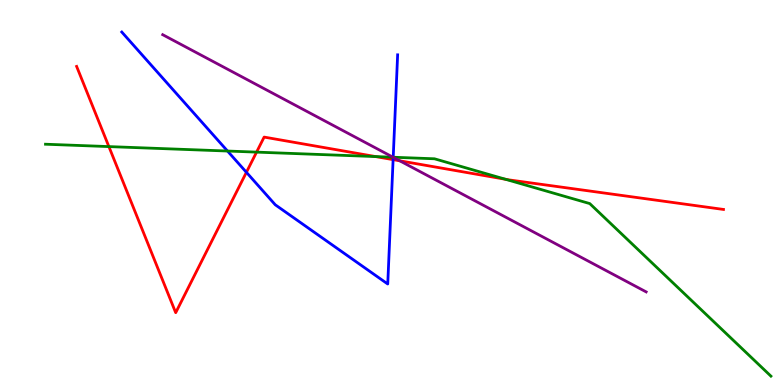[{'lines': ['blue', 'red'], 'intersections': [{'x': 3.18, 'y': 5.52}, {'x': 5.07, 'y': 5.85}]}, {'lines': ['green', 'red'], 'intersections': [{'x': 1.4, 'y': 6.19}, {'x': 3.31, 'y': 6.05}, {'x': 4.85, 'y': 5.93}, {'x': 6.52, 'y': 5.34}]}, {'lines': ['purple', 'red'], 'intersections': [{'x': 5.16, 'y': 5.82}]}, {'lines': ['blue', 'green'], 'intersections': [{'x': 2.94, 'y': 6.08}, {'x': 5.07, 'y': 5.92}]}, {'lines': ['blue', 'purple'], 'intersections': [{'x': 5.07, 'y': 5.91}]}, {'lines': ['green', 'purple'], 'intersections': [{'x': 5.07, 'y': 5.92}]}]